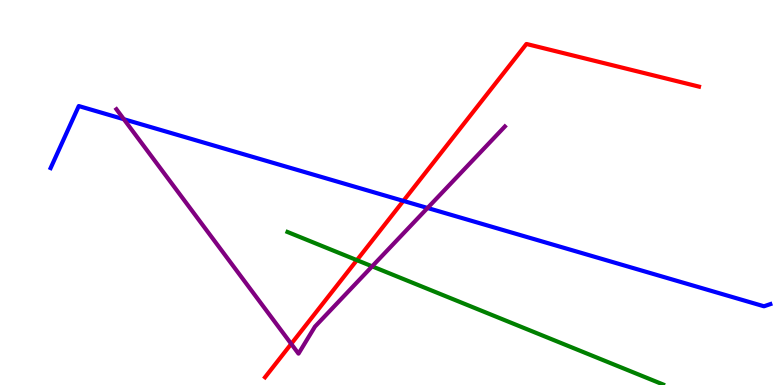[{'lines': ['blue', 'red'], 'intersections': [{'x': 5.2, 'y': 4.78}]}, {'lines': ['green', 'red'], 'intersections': [{'x': 4.61, 'y': 3.24}]}, {'lines': ['purple', 'red'], 'intersections': [{'x': 3.76, 'y': 1.07}]}, {'lines': ['blue', 'green'], 'intersections': []}, {'lines': ['blue', 'purple'], 'intersections': [{'x': 1.6, 'y': 6.9}, {'x': 5.52, 'y': 4.6}]}, {'lines': ['green', 'purple'], 'intersections': [{'x': 4.8, 'y': 3.08}]}]